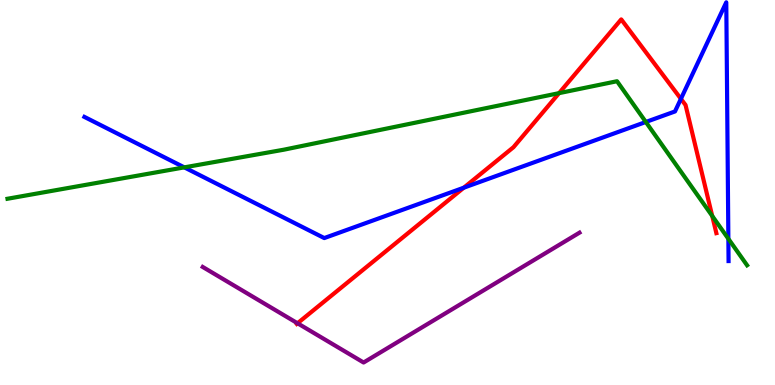[{'lines': ['blue', 'red'], 'intersections': [{'x': 5.98, 'y': 5.12}, {'x': 8.79, 'y': 7.43}]}, {'lines': ['green', 'red'], 'intersections': [{'x': 7.21, 'y': 7.58}, {'x': 9.19, 'y': 4.39}]}, {'lines': ['purple', 'red'], 'intersections': [{'x': 3.84, 'y': 1.6}]}, {'lines': ['blue', 'green'], 'intersections': [{'x': 2.38, 'y': 5.65}, {'x': 8.33, 'y': 6.83}, {'x': 9.4, 'y': 3.8}]}, {'lines': ['blue', 'purple'], 'intersections': []}, {'lines': ['green', 'purple'], 'intersections': []}]